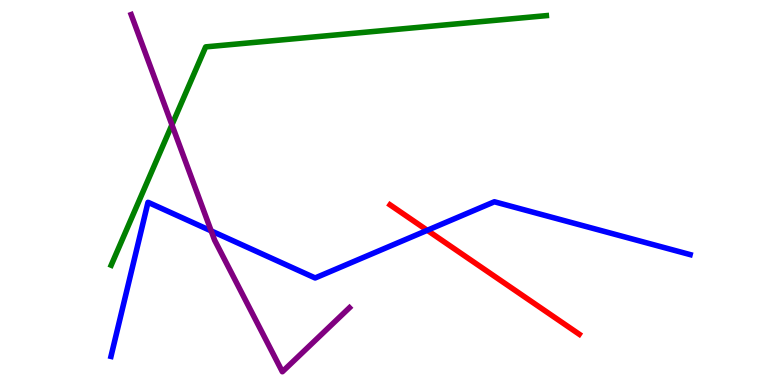[{'lines': ['blue', 'red'], 'intersections': [{'x': 5.51, 'y': 4.02}]}, {'lines': ['green', 'red'], 'intersections': []}, {'lines': ['purple', 'red'], 'intersections': []}, {'lines': ['blue', 'green'], 'intersections': []}, {'lines': ['blue', 'purple'], 'intersections': [{'x': 2.72, 'y': 4.0}]}, {'lines': ['green', 'purple'], 'intersections': [{'x': 2.22, 'y': 6.76}]}]